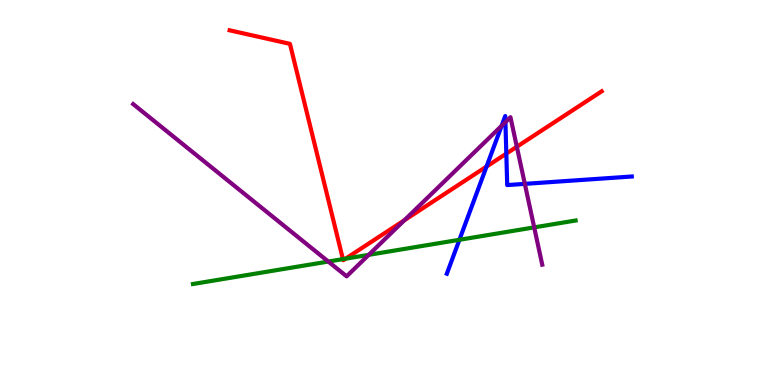[{'lines': ['blue', 'red'], 'intersections': [{'x': 6.28, 'y': 5.67}, {'x': 6.53, 'y': 6.01}]}, {'lines': ['green', 'red'], 'intersections': [{'x': 4.42, 'y': 3.27}, {'x': 4.46, 'y': 3.28}]}, {'lines': ['purple', 'red'], 'intersections': [{'x': 5.22, 'y': 4.28}, {'x': 6.67, 'y': 6.19}]}, {'lines': ['blue', 'green'], 'intersections': [{'x': 5.93, 'y': 3.77}]}, {'lines': ['blue', 'purple'], 'intersections': [{'x': 6.47, 'y': 6.73}, {'x': 6.52, 'y': 6.83}, {'x': 6.77, 'y': 5.22}]}, {'lines': ['green', 'purple'], 'intersections': [{'x': 4.24, 'y': 3.21}, {'x': 4.76, 'y': 3.38}, {'x': 6.89, 'y': 4.09}]}]